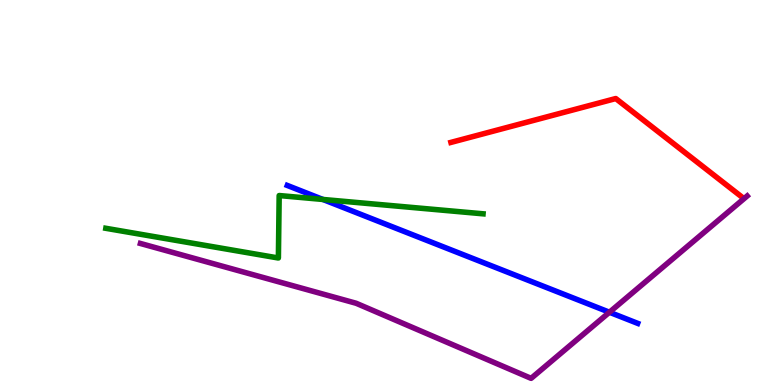[{'lines': ['blue', 'red'], 'intersections': []}, {'lines': ['green', 'red'], 'intersections': []}, {'lines': ['purple', 'red'], 'intersections': []}, {'lines': ['blue', 'green'], 'intersections': [{'x': 4.17, 'y': 4.82}]}, {'lines': ['blue', 'purple'], 'intersections': [{'x': 7.86, 'y': 1.89}]}, {'lines': ['green', 'purple'], 'intersections': []}]